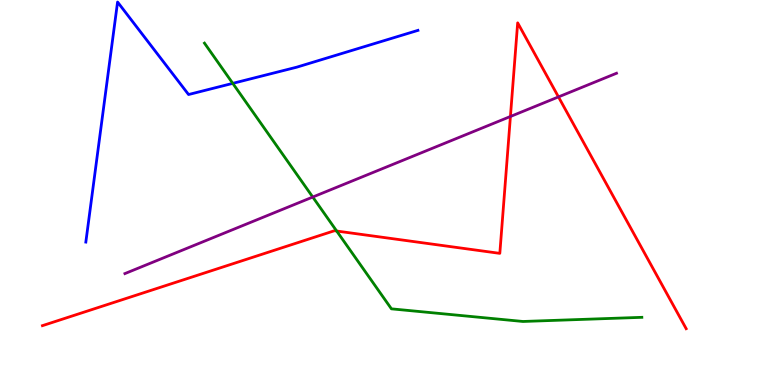[{'lines': ['blue', 'red'], 'intersections': []}, {'lines': ['green', 'red'], 'intersections': [{'x': 4.34, 'y': 4.0}]}, {'lines': ['purple', 'red'], 'intersections': [{'x': 6.59, 'y': 6.97}, {'x': 7.21, 'y': 7.48}]}, {'lines': ['blue', 'green'], 'intersections': [{'x': 3.0, 'y': 7.83}]}, {'lines': ['blue', 'purple'], 'intersections': []}, {'lines': ['green', 'purple'], 'intersections': [{'x': 4.04, 'y': 4.88}]}]